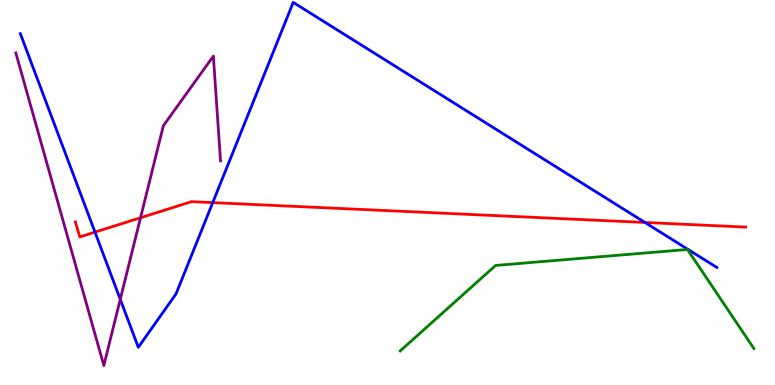[{'lines': ['blue', 'red'], 'intersections': [{'x': 1.23, 'y': 3.97}, {'x': 2.74, 'y': 4.74}, {'x': 8.32, 'y': 4.22}]}, {'lines': ['green', 'red'], 'intersections': []}, {'lines': ['purple', 'red'], 'intersections': [{'x': 1.81, 'y': 4.34}]}, {'lines': ['blue', 'green'], 'intersections': []}, {'lines': ['blue', 'purple'], 'intersections': [{'x': 1.55, 'y': 2.23}]}, {'lines': ['green', 'purple'], 'intersections': []}]